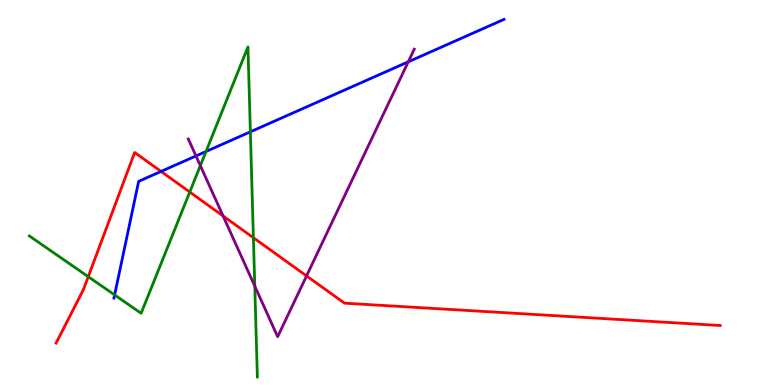[{'lines': ['blue', 'red'], 'intersections': [{'x': 2.08, 'y': 5.55}]}, {'lines': ['green', 'red'], 'intersections': [{'x': 1.14, 'y': 2.81}, {'x': 2.45, 'y': 5.01}, {'x': 3.27, 'y': 3.82}]}, {'lines': ['purple', 'red'], 'intersections': [{'x': 2.88, 'y': 4.39}, {'x': 3.96, 'y': 2.83}]}, {'lines': ['blue', 'green'], 'intersections': [{'x': 1.48, 'y': 2.34}, {'x': 2.66, 'y': 6.07}, {'x': 3.23, 'y': 6.58}]}, {'lines': ['blue', 'purple'], 'intersections': [{'x': 2.53, 'y': 5.95}, {'x': 5.27, 'y': 8.39}]}, {'lines': ['green', 'purple'], 'intersections': [{'x': 2.59, 'y': 5.7}, {'x': 3.29, 'y': 2.57}]}]